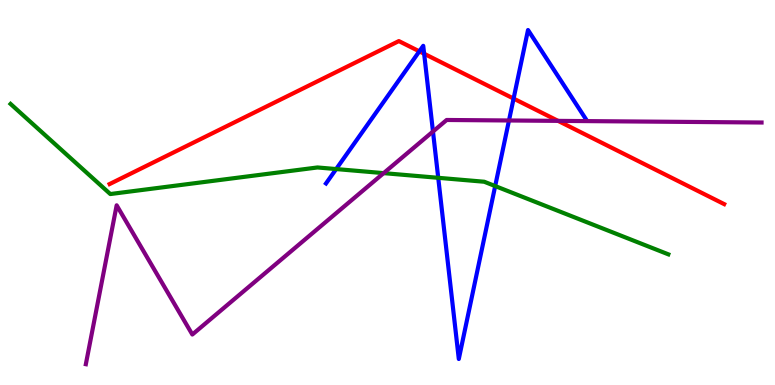[{'lines': ['blue', 'red'], 'intersections': [{'x': 5.41, 'y': 8.67}, {'x': 5.47, 'y': 8.6}, {'x': 6.63, 'y': 7.44}]}, {'lines': ['green', 'red'], 'intersections': []}, {'lines': ['purple', 'red'], 'intersections': [{'x': 7.2, 'y': 6.86}]}, {'lines': ['blue', 'green'], 'intersections': [{'x': 4.34, 'y': 5.61}, {'x': 5.65, 'y': 5.38}, {'x': 6.39, 'y': 5.17}]}, {'lines': ['blue', 'purple'], 'intersections': [{'x': 5.59, 'y': 6.58}, {'x': 6.57, 'y': 6.87}]}, {'lines': ['green', 'purple'], 'intersections': [{'x': 4.95, 'y': 5.5}]}]